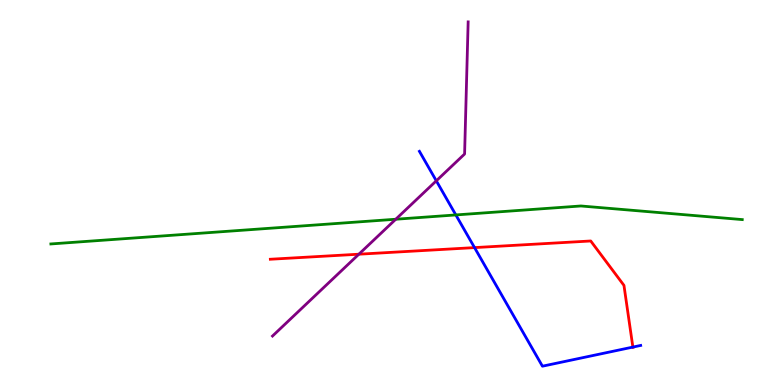[{'lines': ['blue', 'red'], 'intersections': [{'x': 6.12, 'y': 3.57}, {'x': 8.17, 'y': 0.985}]}, {'lines': ['green', 'red'], 'intersections': []}, {'lines': ['purple', 'red'], 'intersections': [{'x': 4.63, 'y': 3.4}]}, {'lines': ['blue', 'green'], 'intersections': [{'x': 5.88, 'y': 4.42}]}, {'lines': ['blue', 'purple'], 'intersections': [{'x': 5.63, 'y': 5.3}]}, {'lines': ['green', 'purple'], 'intersections': [{'x': 5.11, 'y': 4.31}]}]